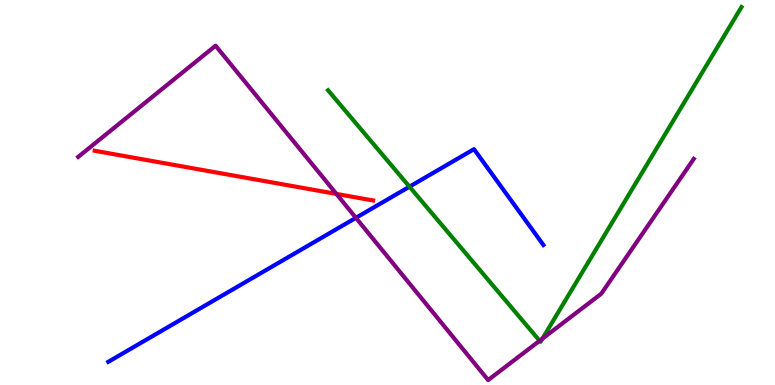[{'lines': ['blue', 'red'], 'intersections': []}, {'lines': ['green', 'red'], 'intersections': []}, {'lines': ['purple', 'red'], 'intersections': [{'x': 4.34, 'y': 4.96}]}, {'lines': ['blue', 'green'], 'intersections': [{'x': 5.28, 'y': 5.15}]}, {'lines': ['blue', 'purple'], 'intersections': [{'x': 4.59, 'y': 4.34}]}, {'lines': ['green', 'purple'], 'intersections': [{'x': 6.96, 'y': 1.15}, {'x': 7.0, 'y': 1.2}]}]